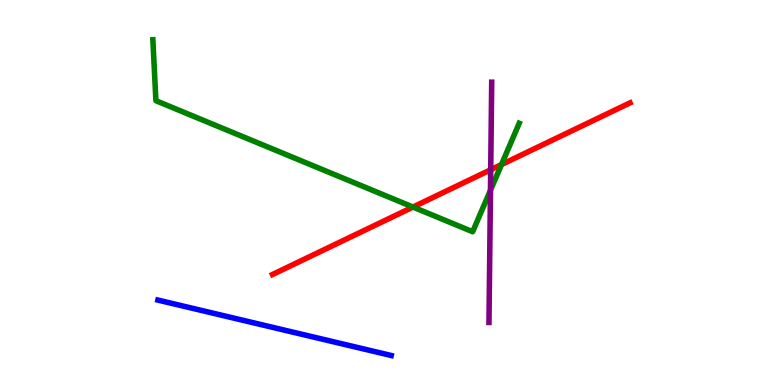[{'lines': ['blue', 'red'], 'intersections': []}, {'lines': ['green', 'red'], 'intersections': [{'x': 5.33, 'y': 4.62}, {'x': 6.47, 'y': 5.73}]}, {'lines': ['purple', 'red'], 'intersections': [{'x': 6.33, 'y': 5.59}]}, {'lines': ['blue', 'green'], 'intersections': []}, {'lines': ['blue', 'purple'], 'intersections': []}, {'lines': ['green', 'purple'], 'intersections': [{'x': 6.33, 'y': 5.06}]}]